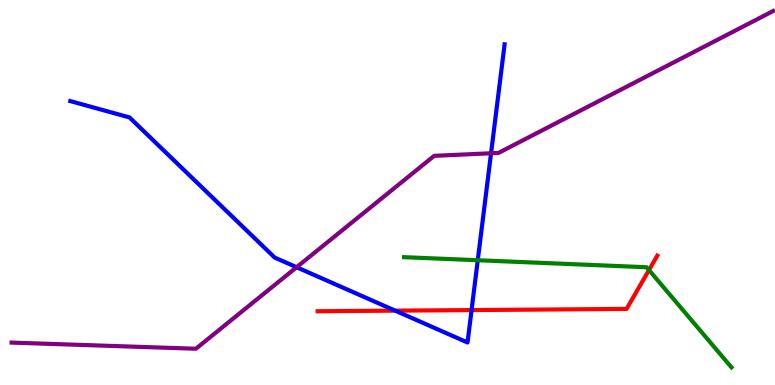[{'lines': ['blue', 'red'], 'intersections': [{'x': 5.1, 'y': 1.93}, {'x': 6.08, 'y': 1.95}]}, {'lines': ['green', 'red'], 'intersections': [{'x': 8.37, 'y': 2.99}]}, {'lines': ['purple', 'red'], 'intersections': []}, {'lines': ['blue', 'green'], 'intersections': [{'x': 6.16, 'y': 3.24}]}, {'lines': ['blue', 'purple'], 'intersections': [{'x': 3.83, 'y': 3.06}, {'x': 6.34, 'y': 6.02}]}, {'lines': ['green', 'purple'], 'intersections': []}]